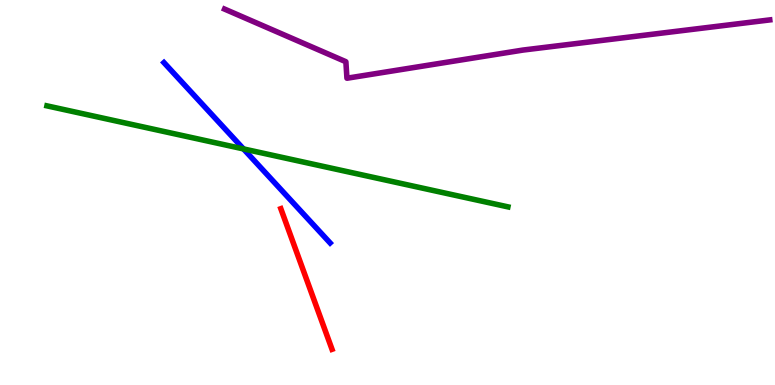[{'lines': ['blue', 'red'], 'intersections': []}, {'lines': ['green', 'red'], 'intersections': []}, {'lines': ['purple', 'red'], 'intersections': []}, {'lines': ['blue', 'green'], 'intersections': [{'x': 3.14, 'y': 6.13}]}, {'lines': ['blue', 'purple'], 'intersections': []}, {'lines': ['green', 'purple'], 'intersections': []}]